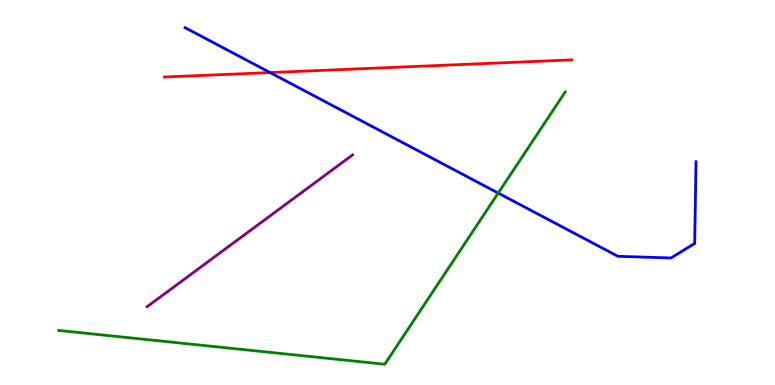[{'lines': ['blue', 'red'], 'intersections': [{'x': 3.49, 'y': 8.12}]}, {'lines': ['green', 'red'], 'intersections': []}, {'lines': ['purple', 'red'], 'intersections': []}, {'lines': ['blue', 'green'], 'intersections': [{'x': 6.43, 'y': 4.99}]}, {'lines': ['blue', 'purple'], 'intersections': []}, {'lines': ['green', 'purple'], 'intersections': []}]